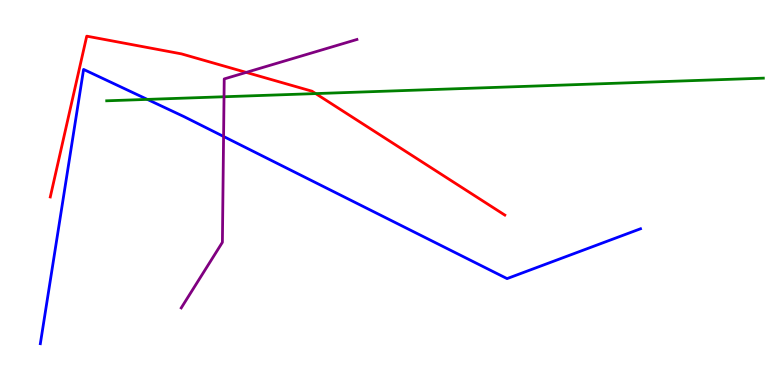[{'lines': ['blue', 'red'], 'intersections': []}, {'lines': ['green', 'red'], 'intersections': [{'x': 4.07, 'y': 7.57}]}, {'lines': ['purple', 'red'], 'intersections': [{'x': 3.18, 'y': 8.12}]}, {'lines': ['blue', 'green'], 'intersections': [{'x': 1.9, 'y': 7.42}]}, {'lines': ['blue', 'purple'], 'intersections': [{'x': 2.88, 'y': 6.46}]}, {'lines': ['green', 'purple'], 'intersections': [{'x': 2.89, 'y': 7.49}]}]